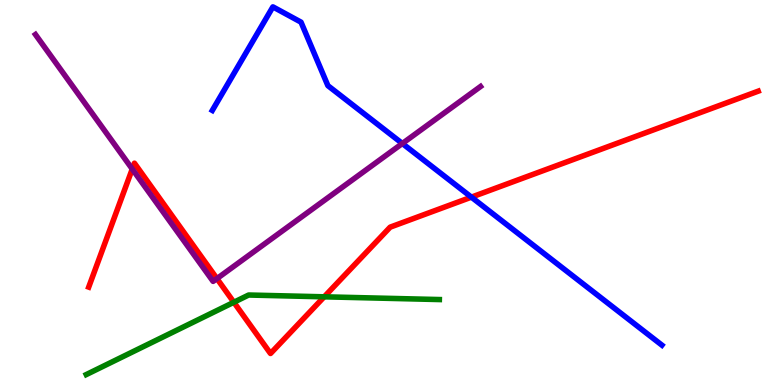[{'lines': ['blue', 'red'], 'intersections': [{'x': 6.08, 'y': 4.88}]}, {'lines': ['green', 'red'], 'intersections': [{'x': 3.02, 'y': 2.15}, {'x': 4.18, 'y': 2.29}]}, {'lines': ['purple', 'red'], 'intersections': [{'x': 1.71, 'y': 5.61}, {'x': 2.8, 'y': 2.76}]}, {'lines': ['blue', 'green'], 'intersections': []}, {'lines': ['blue', 'purple'], 'intersections': [{'x': 5.19, 'y': 6.27}]}, {'lines': ['green', 'purple'], 'intersections': []}]